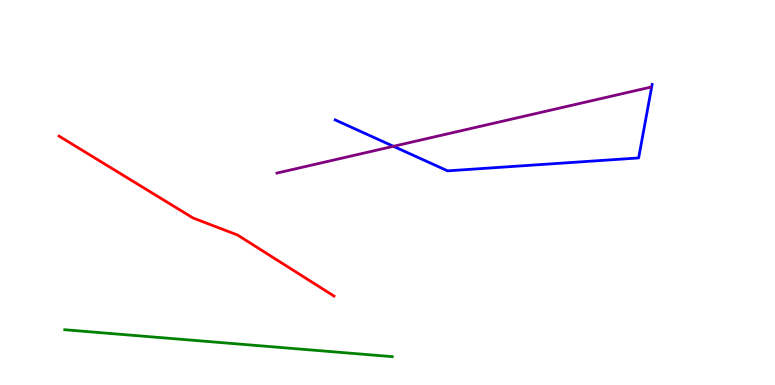[{'lines': ['blue', 'red'], 'intersections': []}, {'lines': ['green', 'red'], 'intersections': []}, {'lines': ['purple', 'red'], 'intersections': []}, {'lines': ['blue', 'green'], 'intersections': []}, {'lines': ['blue', 'purple'], 'intersections': [{'x': 5.08, 'y': 6.2}]}, {'lines': ['green', 'purple'], 'intersections': []}]